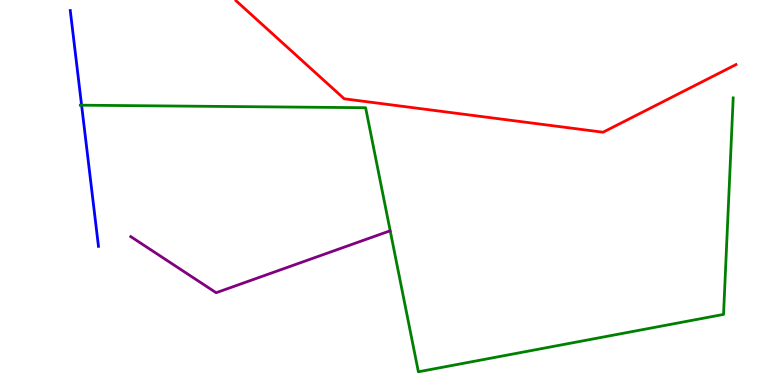[{'lines': ['blue', 'red'], 'intersections': []}, {'lines': ['green', 'red'], 'intersections': []}, {'lines': ['purple', 'red'], 'intersections': []}, {'lines': ['blue', 'green'], 'intersections': [{'x': 1.05, 'y': 7.27}]}, {'lines': ['blue', 'purple'], 'intersections': []}, {'lines': ['green', 'purple'], 'intersections': []}]